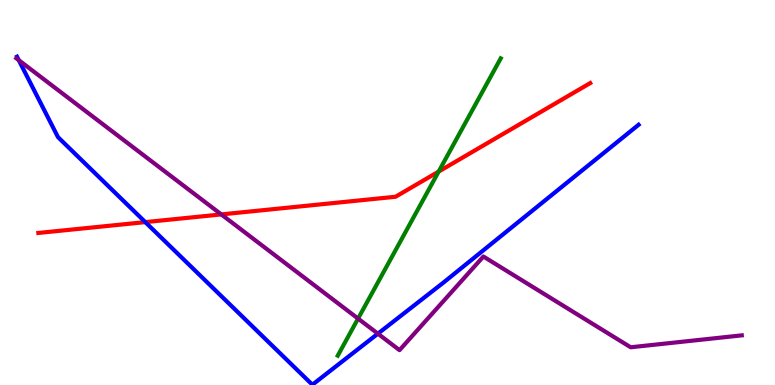[{'lines': ['blue', 'red'], 'intersections': [{'x': 1.87, 'y': 4.23}]}, {'lines': ['green', 'red'], 'intersections': [{'x': 5.66, 'y': 5.54}]}, {'lines': ['purple', 'red'], 'intersections': [{'x': 2.86, 'y': 4.43}]}, {'lines': ['blue', 'green'], 'intersections': []}, {'lines': ['blue', 'purple'], 'intersections': [{'x': 0.242, 'y': 8.44}, {'x': 4.88, 'y': 1.33}]}, {'lines': ['green', 'purple'], 'intersections': [{'x': 4.62, 'y': 1.72}]}]